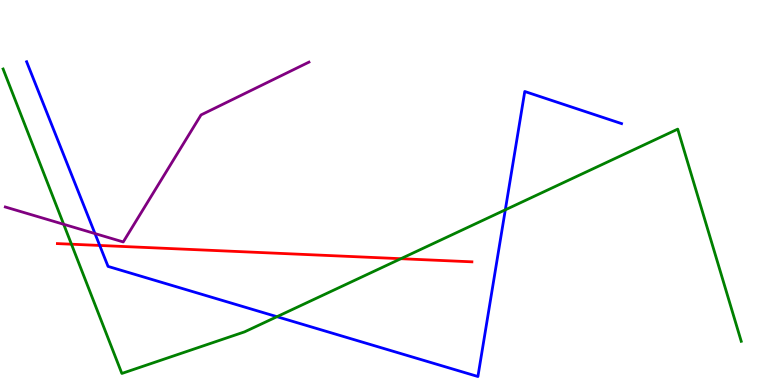[{'lines': ['blue', 'red'], 'intersections': [{'x': 1.29, 'y': 3.62}]}, {'lines': ['green', 'red'], 'intersections': [{'x': 0.922, 'y': 3.66}, {'x': 5.17, 'y': 3.28}]}, {'lines': ['purple', 'red'], 'intersections': []}, {'lines': ['blue', 'green'], 'intersections': [{'x': 3.57, 'y': 1.77}, {'x': 6.52, 'y': 4.55}]}, {'lines': ['blue', 'purple'], 'intersections': [{'x': 1.23, 'y': 3.93}]}, {'lines': ['green', 'purple'], 'intersections': [{'x': 0.822, 'y': 4.17}]}]